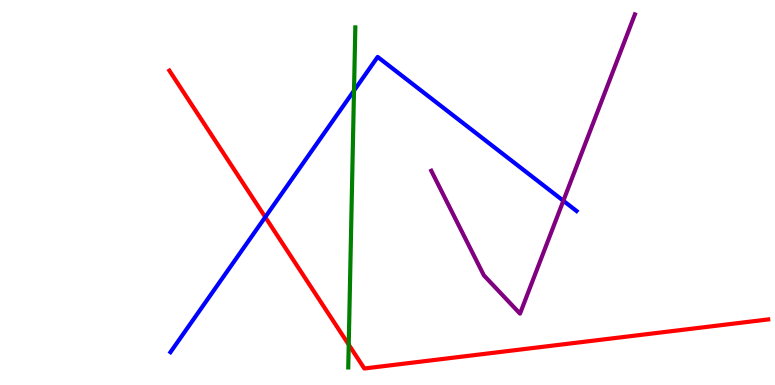[{'lines': ['blue', 'red'], 'intersections': [{'x': 3.42, 'y': 4.36}]}, {'lines': ['green', 'red'], 'intersections': [{'x': 4.5, 'y': 1.05}]}, {'lines': ['purple', 'red'], 'intersections': []}, {'lines': ['blue', 'green'], 'intersections': [{'x': 4.57, 'y': 7.65}]}, {'lines': ['blue', 'purple'], 'intersections': [{'x': 7.27, 'y': 4.79}]}, {'lines': ['green', 'purple'], 'intersections': []}]